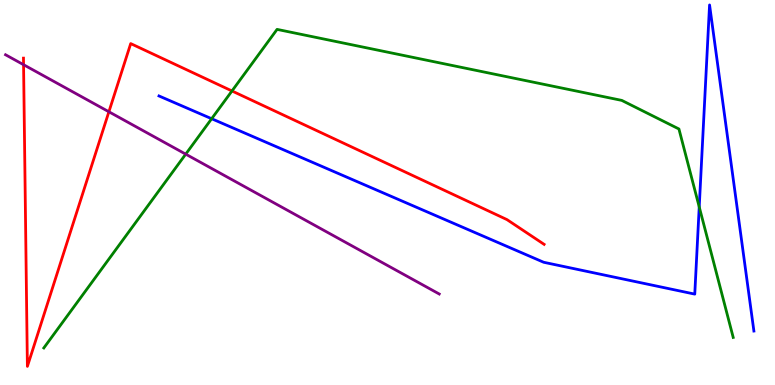[{'lines': ['blue', 'red'], 'intersections': []}, {'lines': ['green', 'red'], 'intersections': [{'x': 2.99, 'y': 7.64}]}, {'lines': ['purple', 'red'], 'intersections': [{'x': 0.304, 'y': 8.32}, {'x': 1.41, 'y': 7.1}]}, {'lines': ['blue', 'green'], 'intersections': [{'x': 2.73, 'y': 6.92}, {'x': 9.02, 'y': 4.63}]}, {'lines': ['blue', 'purple'], 'intersections': []}, {'lines': ['green', 'purple'], 'intersections': [{'x': 2.4, 'y': 6.0}]}]